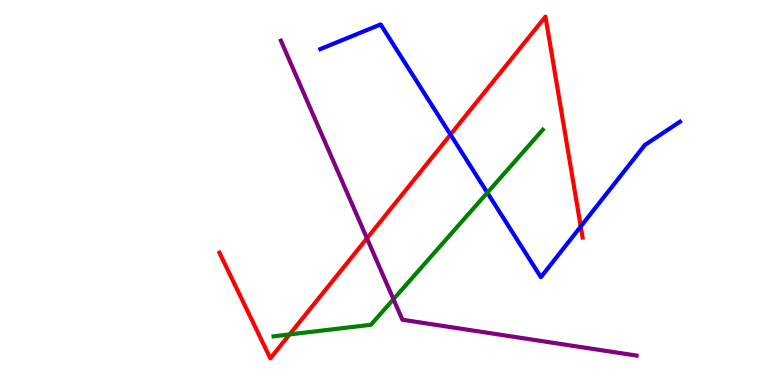[{'lines': ['blue', 'red'], 'intersections': [{'x': 5.81, 'y': 6.5}, {'x': 7.49, 'y': 4.12}]}, {'lines': ['green', 'red'], 'intersections': [{'x': 3.74, 'y': 1.31}]}, {'lines': ['purple', 'red'], 'intersections': [{'x': 4.74, 'y': 3.81}]}, {'lines': ['blue', 'green'], 'intersections': [{'x': 6.29, 'y': 5.0}]}, {'lines': ['blue', 'purple'], 'intersections': []}, {'lines': ['green', 'purple'], 'intersections': [{'x': 5.08, 'y': 2.23}]}]